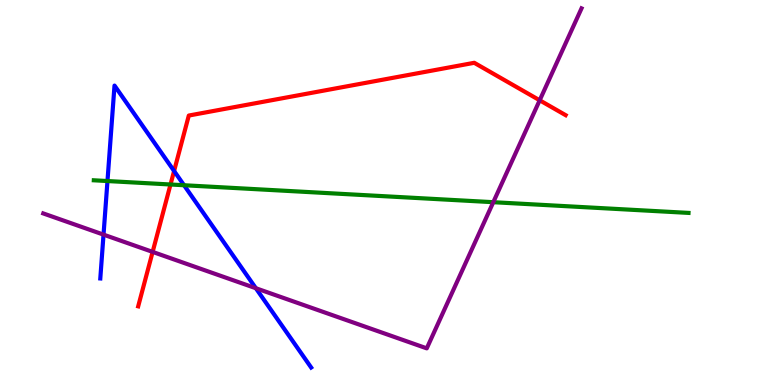[{'lines': ['blue', 'red'], 'intersections': [{'x': 2.25, 'y': 5.56}]}, {'lines': ['green', 'red'], 'intersections': [{'x': 2.2, 'y': 5.21}]}, {'lines': ['purple', 'red'], 'intersections': [{'x': 1.97, 'y': 3.46}, {'x': 6.96, 'y': 7.4}]}, {'lines': ['blue', 'green'], 'intersections': [{'x': 1.39, 'y': 5.3}, {'x': 2.37, 'y': 5.19}]}, {'lines': ['blue', 'purple'], 'intersections': [{'x': 1.34, 'y': 3.91}, {'x': 3.3, 'y': 2.51}]}, {'lines': ['green', 'purple'], 'intersections': [{'x': 6.37, 'y': 4.75}]}]